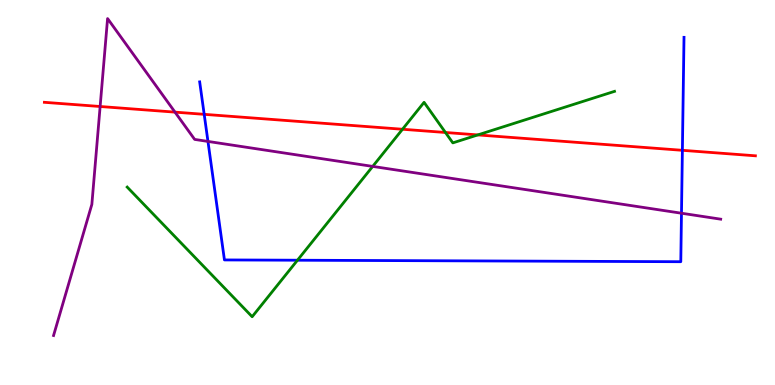[{'lines': ['blue', 'red'], 'intersections': [{'x': 2.63, 'y': 7.03}, {'x': 8.8, 'y': 6.1}]}, {'lines': ['green', 'red'], 'intersections': [{'x': 5.19, 'y': 6.64}, {'x': 5.75, 'y': 6.56}, {'x': 6.17, 'y': 6.5}]}, {'lines': ['purple', 'red'], 'intersections': [{'x': 1.29, 'y': 7.23}, {'x': 2.26, 'y': 7.09}]}, {'lines': ['blue', 'green'], 'intersections': [{'x': 3.84, 'y': 3.24}]}, {'lines': ['blue', 'purple'], 'intersections': [{'x': 2.68, 'y': 6.33}, {'x': 8.79, 'y': 4.46}]}, {'lines': ['green', 'purple'], 'intersections': [{'x': 4.81, 'y': 5.68}]}]